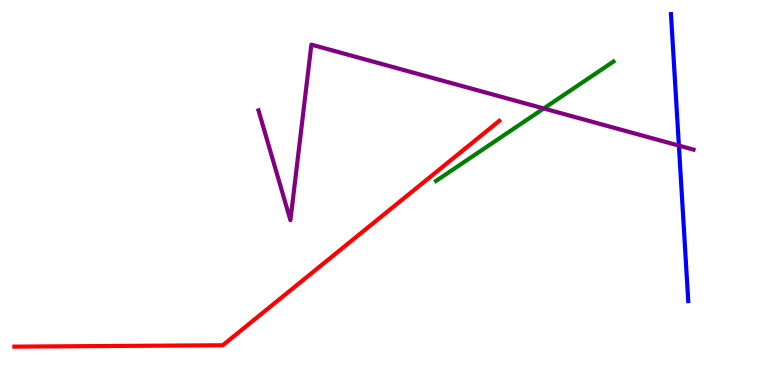[{'lines': ['blue', 'red'], 'intersections': []}, {'lines': ['green', 'red'], 'intersections': []}, {'lines': ['purple', 'red'], 'intersections': []}, {'lines': ['blue', 'green'], 'intersections': []}, {'lines': ['blue', 'purple'], 'intersections': [{'x': 8.76, 'y': 6.22}]}, {'lines': ['green', 'purple'], 'intersections': [{'x': 7.02, 'y': 7.18}]}]